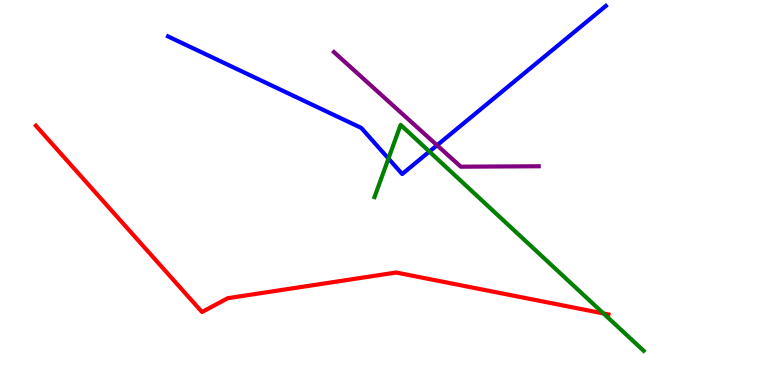[{'lines': ['blue', 'red'], 'intersections': []}, {'lines': ['green', 'red'], 'intersections': [{'x': 7.79, 'y': 1.86}]}, {'lines': ['purple', 'red'], 'intersections': []}, {'lines': ['blue', 'green'], 'intersections': [{'x': 5.01, 'y': 5.88}, {'x': 5.54, 'y': 6.06}]}, {'lines': ['blue', 'purple'], 'intersections': [{'x': 5.64, 'y': 6.23}]}, {'lines': ['green', 'purple'], 'intersections': []}]